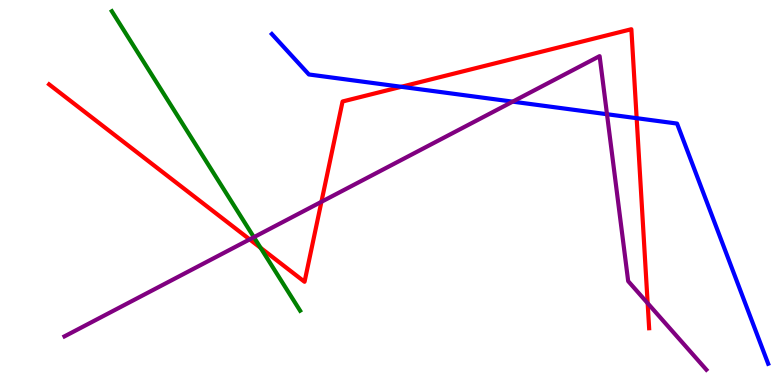[{'lines': ['blue', 'red'], 'intersections': [{'x': 5.18, 'y': 7.75}, {'x': 8.21, 'y': 6.93}]}, {'lines': ['green', 'red'], 'intersections': [{'x': 3.36, 'y': 3.56}]}, {'lines': ['purple', 'red'], 'intersections': [{'x': 3.22, 'y': 3.78}, {'x': 4.15, 'y': 4.76}, {'x': 8.36, 'y': 2.12}]}, {'lines': ['blue', 'green'], 'intersections': []}, {'lines': ['blue', 'purple'], 'intersections': [{'x': 6.62, 'y': 7.36}, {'x': 7.83, 'y': 7.03}]}, {'lines': ['green', 'purple'], 'intersections': [{'x': 3.28, 'y': 3.84}]}]